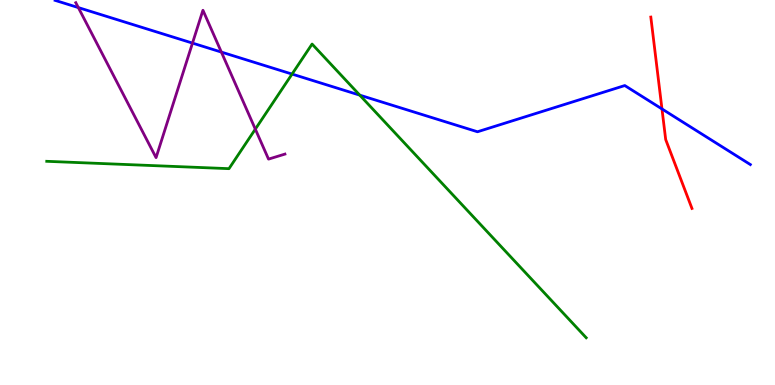[{'lines': ['blue', 'red'], 'intersections': [{'x': 8.54, 'y': 7.17}]}, {'lines': ['green', 'red'], 'intersections': []}, {'lines': ['purple', 'red'], 'intersections': []}, {'lines': ['blue', 'green'], 'intersections': [{'x': 3.77, 'y': 8.08}, {'x': 4.64, 'y': 7.53}]}, {'lines': ['blue', 'purple'], 'intersections': [{'x': 1.01, 'y': 9.8}, {'x': 2.48, 'y': 8.88}, {'x': 2.86, 'y': 8.65}]}, {'lines': ['green', 'purple'], 'intersections': [{'x': 3.29, 'y': 6.65}]}]